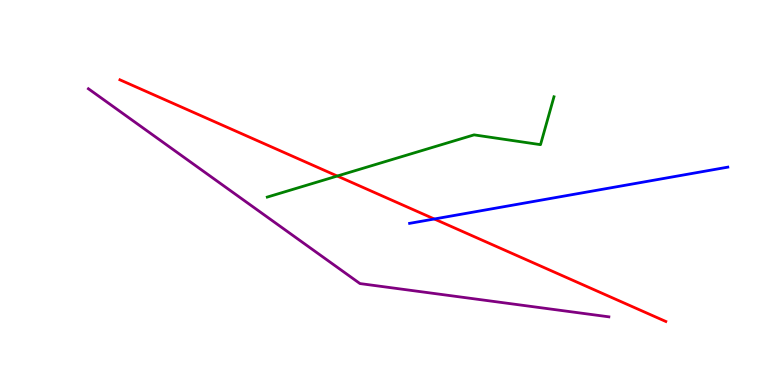[{'lines': ['blue', 'red'], 'intersections': [{'x': 5.6, 'y': 4.31}]}, {'lines': ['green', 'red'], 'intersections': [{'x': 4.35, 'y': 5.43}]}, {'lines': ['purple', 'red'], 'intersections': []}, {'lines': ['blue', 'green'], 'intersections': []}, {'lines': ['blue', 'purple'], 'intersections': []}, {'lines': ['green', 'purple'], 'intersections': []}]